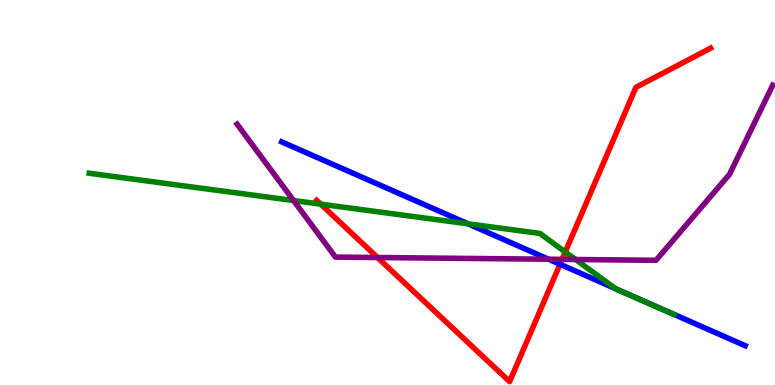[{'lines': ['blue', 'red'], 'intersections': [{'x': 7.23, 'y': 3.14}]}, {'lines': ['green', 'red'], 'intersections': [{'x': 4.14, 'y': 4.7}, {'x': 7.29, 'y': 3.46}]}, {'lines': ['purple', 'red'], 'intersections': [{'x': 4.87, 'y': 3.31}, {'x': 7.25, 'y': 3.26}]}, {'lines': ['blue', 'green'], 'intersections': [{'x': 6.04, 'y': 4.19}, {'x': 7.94, 'y': 2.5}]}, {'lines': ['blue', 'purple'], 'intersections': [{'x': 7.08, 'y': 3.27}]}, {'lines': ['green', 'purple'], 'intersections': [{'x': 3.79, 'y': 4.79}, {'x': 7.43, 'y': 3.26}]}]